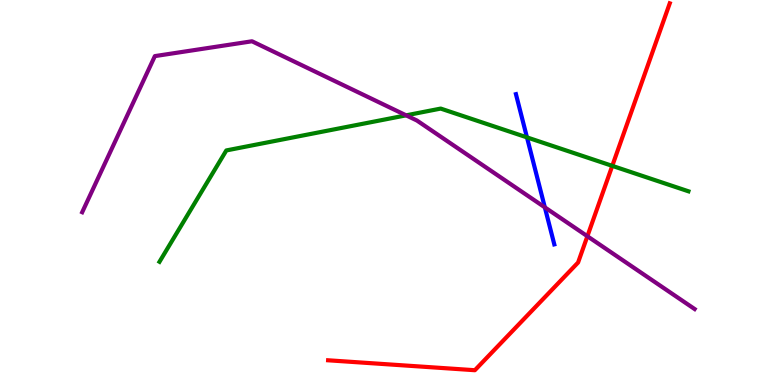[{'lines': ['blue', 'red'], 'intersections': []}, {'lines': ['green', 'red'], 'intersections': [{'x': 7.9, 'y': 5.69}]}, {'lines': ['purple', 'red'], 'intersections': [{'x': 7.58, 'y': 3.86}]}, {'lines': ['blue', 'green'], 'intersections': [{'x': 6.8, 'y': 6.43}]}, {'lines': ['blue', 'purple'], 'intersections': [{'x': 7.03, 'y': 4.61}]}, {'lines': ['green', 'purple'], 'intersections': [{'x': 5.24, 'y': 7.0}]}]